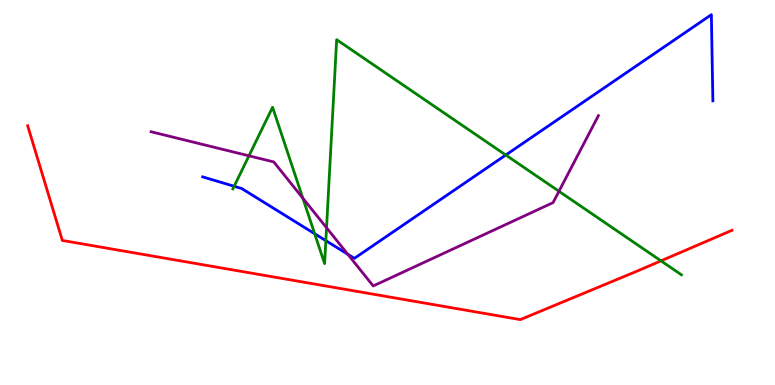[{'lines': ['blue', 'red'], 'intersections': []}, {'lines': ['green', 'red'], 'intersections': [{'x': 8.53, 'y': 3.22}]}, {'lines': ['purple', 'red'], 'intersections': []}, {'lines': ['blue', 'green'], 'intersections': [{'x': 3.02, 'y': 5.16}, {'x': 4.06, 'y': 3.93}, {'x': 4.2, 'y': 3.75}, {'x': 6.53, 'y': 5.97}]}, {'lines': ['blue', 'purple'], 'intersections': [{'x': 4.49, 'y': 3.4}]}, {'lines': ['green', 'purple'], 'intersections': [{'x': 3.21, 'y': 5.95}, {'x': 3.91, 'y': 4.85}, {'x': 4.21, 'y': 4.08}, {'x': 7.21, 'y': 5.03}]}]